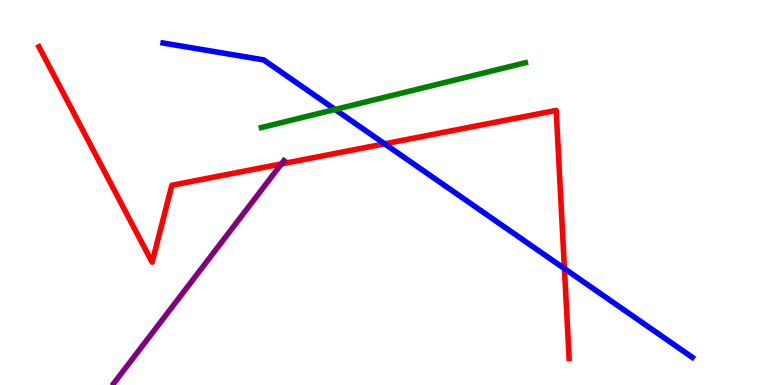[{'lines': ['blue', 'red'], 'intersections': [{'x': 4.96, 'y': 6.26}, {'x': 7.28, 'y': 3.02}]}, {'lines': ['green', 'red'], 'intersections': []}, {'lines': ['purple', 'red'], 'intersections': [{'x': 3.63, 'y': 5.74}]}, {'lines': ['blue', 'green'], 'intersections': [{'x': 4.32, 'y': 7.16}]}, {'lines': ['blue', 'purple'], 'intersections': []}, {'lines': ['green', 'purple'], 'intersections': []}]